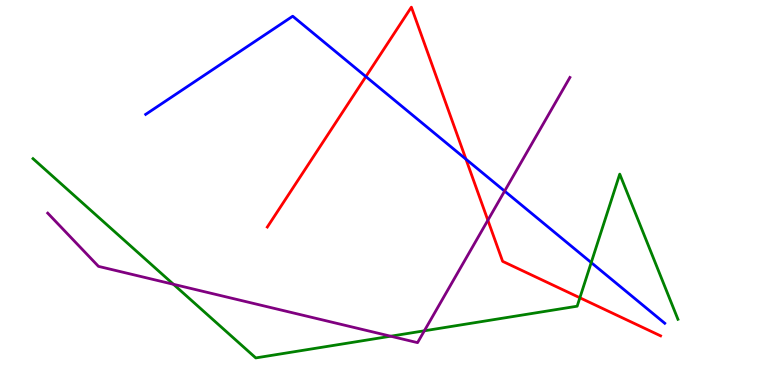[{'lines': ['blue', 'red'], 'intersections': [{'x': 4.72, 'y': 8.01}, {'x': 6.01, 'y': 5.87}]}, {'lines': ['green', 'red'], 'intersections': [{'x': 7.48, 'y': 2.27}]}, {'lines': ['purple', 'red'], 'intersections': [{'x': 6.3, 'y': 4.28}]}, {'lines': ['blue', 'green'], 'intersections': [{'x': 7.63, 'y': 3.18}]}, {'lines': ['blue', 'purple'], 'intersections': [{'x': 6.51, 'y': 5.04}]}, {'lines': ['green', 'purple'], 'intersections': [{'x': 2.24, 'y': 2.62}, {'x': 5.04, 'y': 1.27}, {'x': 5.48, 'y': 1.41}]}]